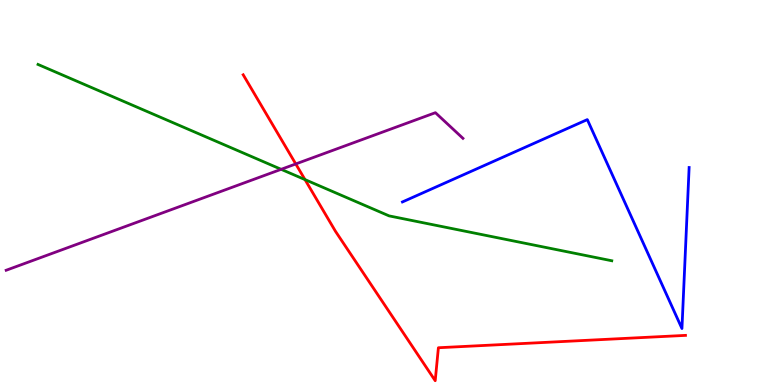[{'lines': ['blue', 'red'], 'intersections': []}, {'lines': ['green', 'red'], 'intersections': [{'x': 3.94, 'y': 5.33}]}, {'lines': ['purple', 'red'], 'intersections': [{'x': 3.82, 'y': 5.74}]}, {'lines': ['blue', 'green'], 'intersections': []}, {'lines': ['blue', 'purple'], 'intersections': []}, {'lines': ['green', 'purple'], 'intersections': [{'x': 3.63, 'y': 5.6}]}]